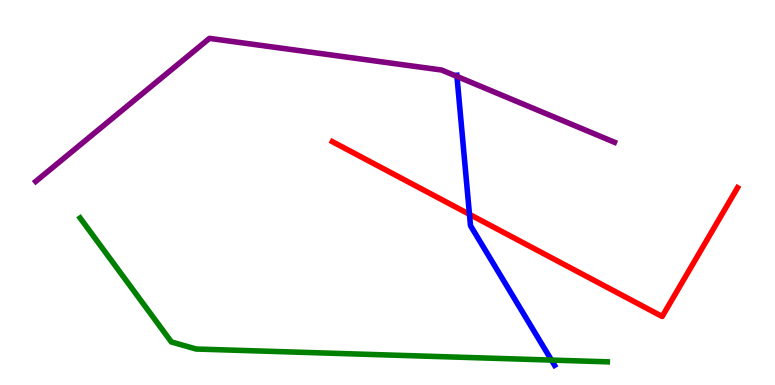[{'lines': ['blue', 'red'], 'intersections': [{'x': 6.06, 'y': 4.43}]}, {'lines': ['green', 'red'], 'intersections': []}, {'lines': ['purple', 'red'], 'intersections': []}, {'lines': ['blue', 'green'], 'intersections': [{'x': 7.12, 'y': 0.647}]}, {'lines': ['blue', 'purple'], 'intersections': [{'x': 5.9, 'y': 8.01}]}, {'lines': ['green', 'purple'], 'intersections': []}]